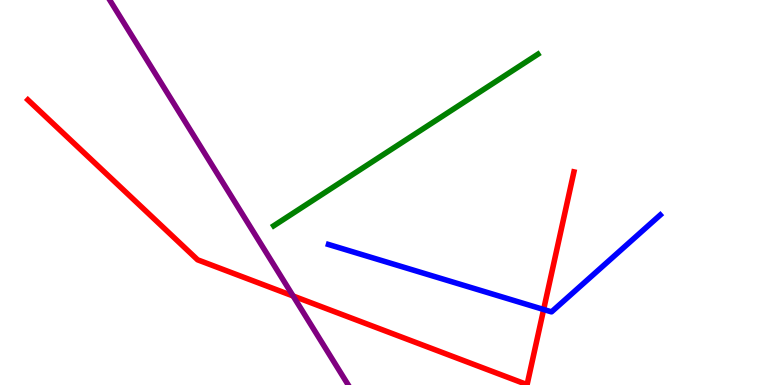[{'lines': ['blue', 'red'], 'intersections': [{'x': 7.01, 'y': 1.96}]}, {'lines': ['green', 'red'], 'intersections': []}, {'lines': ['purple', 'red'], 'intersections': [{'x': 3.78, 'y': 2.31}]}, {'lines': ['blue', 'green'], 'intersections': []}, {'lines': ['blue', 'purple'], 'intersections': []}, {'lines': ['green', 'purple'], 'intersections': []}]